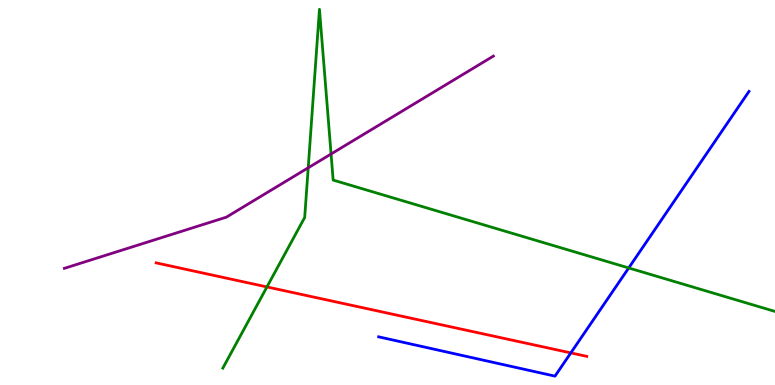[{'lines': ['blue', 'red'], 'intersections': [{'x': 7.37, 'y': 0.834}]}, {'lines': ['green', 'red'], 'intersections': [{'x': 3.44, 'y': 2.55}]}, {'lines': ['purple', 'red'], 'intersections': []}, {'lines': ['blue', 'green'], 'intersections': [{'x': 8.11, 'y': 3.04}]}, {'lines': ['blue', 'purple'], 'intersections': []}, {'lines': ['green', 'purple'], 'intersections': [{'x': 3.98, 'y': 5.64}, {'x': 4.27, 'y': 6.0}]}]